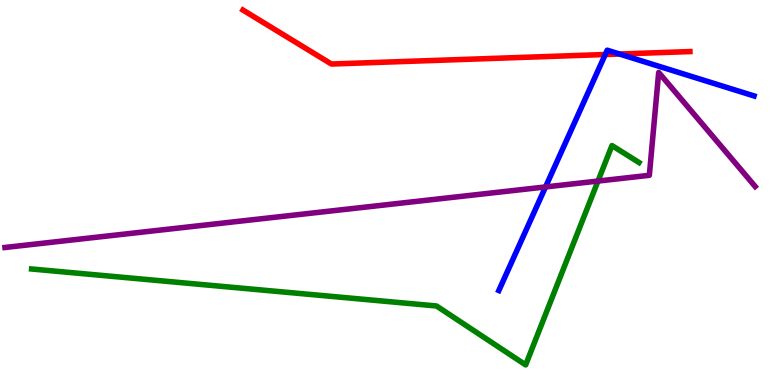[{'lines': ['blue', 'red'], 'intersections': [{'x': 7.81, 'y': 8.58}, {'x': 7.99, 'y': 8.6}]}, {'lines': ['green', 'red'], 'intersections': []}, {'lines': ['purple', 'red'], 'intersections': []}, {'lines': ['blue', 'green'], 'intersections': []}, {'lines': ['blue', 'purple'], 'intersections': [{'x': 7.04, 'y': 5.14}]}, {'lines': ['green', 'purple'], 'intersections': [{'x': 7.72, 'y': 5.3}]}]